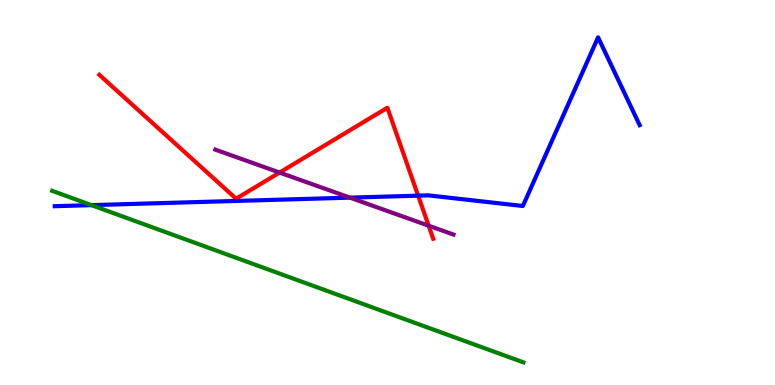[{'lines': ['blue', 'red'], 'intersections': [{'x': 5.4, 'y': 4.92}]}, {'lines': ['green', 'red'], 'intersections': []}, {'lines': ['purple', 'red'], 'intersections': [{'x': 3.61, 'y': 5.52}, {'x': 5.53, 'y': 4.14}]}, {'lines': ['blue', 'green'], 'intersections': [{'x': 1.18, 'y': 4.67}]}, {'lines': ['blue', 'purple'], 'intersections': [{'x': 4.52, 'y': 4.87}]}, {'lines': ['green', 'purple'], 'intersections': []}]